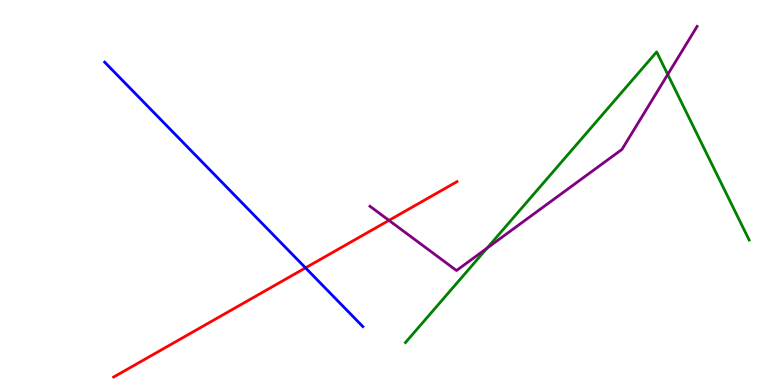[{'lines': ['blue', 'red'], 'intersections': [{'x': 3.94, 'y': 3.04}]}, {'lines': ['green', 'red'], 'intersections': []}, {'lines': ['purple', 'red'], 'intersections': [{'x': 5.02, 'y': 4.28}]}, {'lines': ['blue', 'green'], 'intersections': []}, {'lines': ['blue', 'purple'], 'intersections': []}, {'lines': ['green', 'purple'], 'intersections': [{'x': 6.28, 'y': 3.56}, {'x': 8.62, 'y': 8.07}]}]